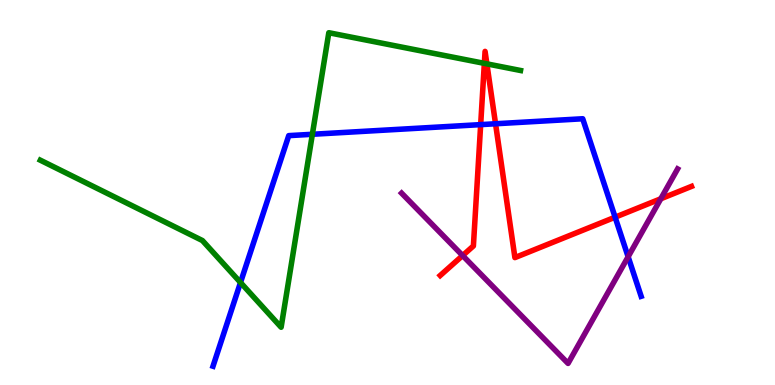[{'lines': ['blue', 'red'], 'intersections': [{'x': 6.2, 'y': 6.76}, {'x': 6.39, 'y': 6.79}, {'x': 7.94, 'y': 4.36}]}, {'lines': ['green', 'red'], 'intersections': [{'x': 6.25, 'y': 8.35}, {'x': 6.28, 'y': 8.34}]}, {'lines': ['purple', 'red'], 'intersections': [{'x': 5.97, 'y': 3.36}, {'x': 8.53, 'y': 4.84}]}, {'lines': ['blue', 'green'], 'intersections': [{'x': 3.1, 'y': 2.66}, {'x': 4.03, 'y': 6.51}]}, {'lines': ['blue', 'purple'], 'intersections': [{'x': 8.1, 'y': 3.33}]}, {'lines': ['green', 'purple'], 'intersections': []}]